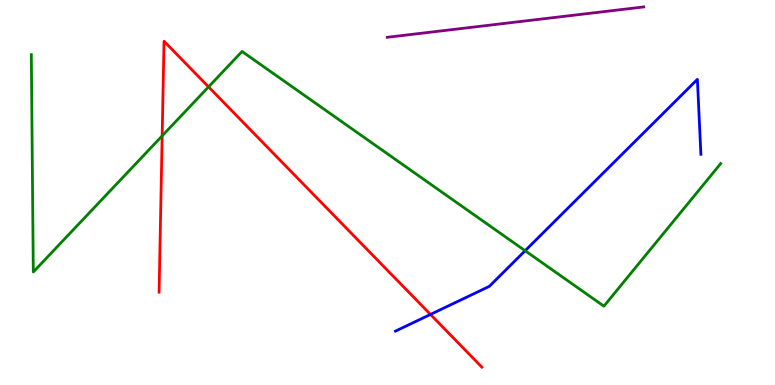[{'lines': ['blue', 'red'], 'intersections': [{'x': 5.55, 'y': 1.83}]}, {'lines': ['green', 'red'], 'intersections': [{'x': 2.09, 'y': 6.47}, {'x': 2.69, 'y': 7.74}]}, {'lines': ['purple', 'red'], 'intersections': []}, {'lines': ['blue', 'green'], 'intersections': [{'x': 6.78, 'y': 3.49}]}, {'lines': ['blue', 'purple'], 'intersections': []}, {'lines': ['green', 'purple'], 'intersections': []}]